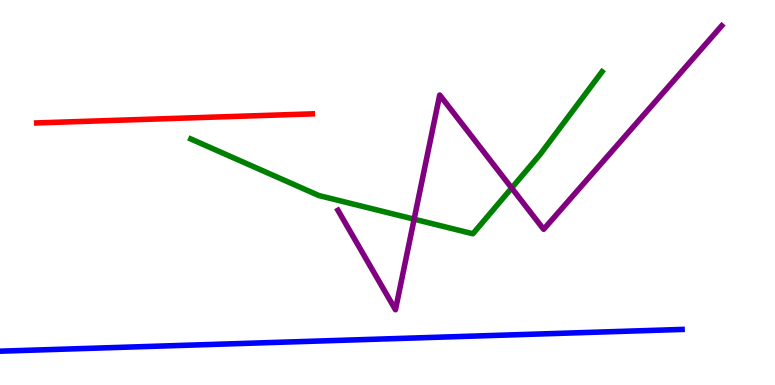[{'lines': ['blue', 'red'], 'intersections': []}, {'lines': ['green', 'red'], 'intersections': []}, {'lines': ['purple', 'red'], 'intersections': []}, {'lines': ['blue', 'green'], 'intersections': []}, {'lines': ['blue', 'purple'], 'intersections': []}, {'lines': ['green', 'purple'], 'intersections': [{'x': 5.34, 'y': 4.31}, {'x': 6.6, 'y': 5.12}]}]